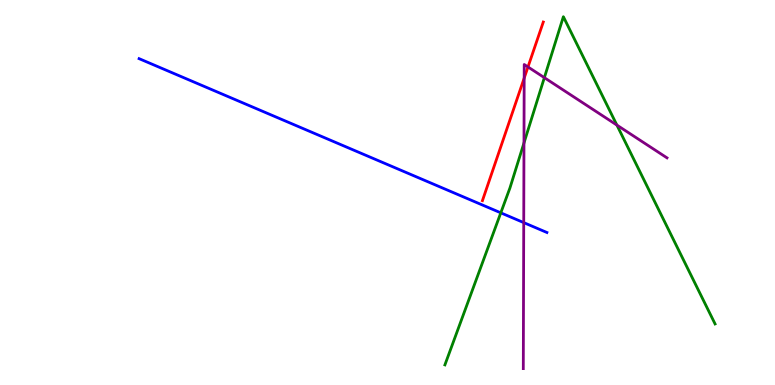[{'lines': ['blue', 'red'], 'intersections': []}, {'lines': ['green', 'red'], 'intersections': []}, {'lines': ['purple', 'red'], 'intersections': [{'x': 6.76, 'y': 7.97}, {'x': 6.81, 'y': 8.26}]}, {'lines': ['blue', 'green'], 'intersections': [{'x': 6.46, 'y': 4.47}]}, {'lines': ['blue', 'purple'], 'intersections': [{'x': 6.76, 'y': 4.22}]}, {'lines': ['green', 'purple'], 'intersections': [{'x': 6.76, 'y': 6.29}, {'x': 7.02, 'y': 7.98}, {'x': 7.96, 'y': 6.75}]}]